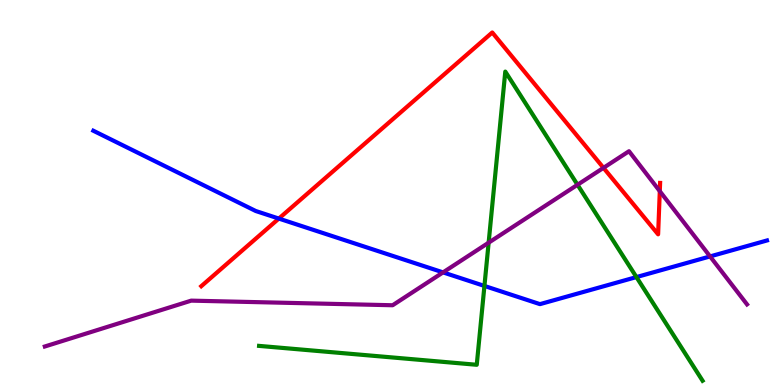[{'lines': ['blue', 'red'], 'intersections': [{'x': 3.6, 'y': 4.32}]}, {'lines': ['green', 'red'], 'intersections': []}, {'lines': ['purple', 'red'], 'intersections': [{'x': 7.79, 'y': 5.64}, {'x': 8.51, 'y': 5.03}]}, {'lines': ['blue', 'green'], 'intersections': [{'x': 6.25, 'y': 2.57}, {'x': 8.21, 'y': 2.8}]}, {'lines': ['blue', 'purple'], 'intersections': [{'x': 5.72, 'y': 2.93}, {'x': 9.16, 'y': 3.34}]}, {'lines': ['green', 'purple'], 'intersections': [{'x': 6.31, 'y': 3.7}, {'x': 7.45, 'y': 5.2}]}]